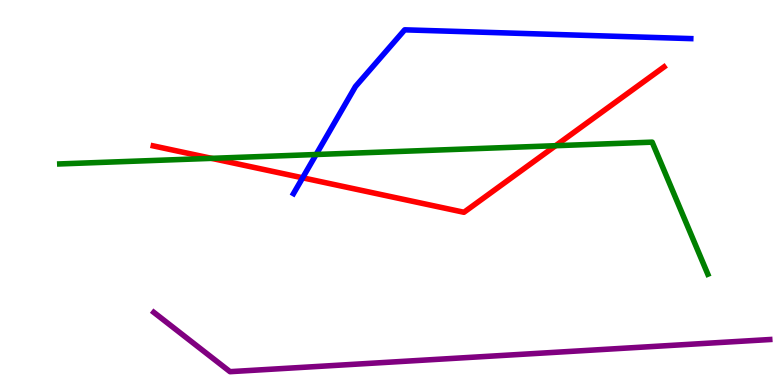[{'lines': ['blue', 'red'], 'intersections': [{'x': 3.9, 'y': 5.38}]}, {'lines': ['green', 'red'], 'intersections': [{'x': 2.73, 'y': 5.89}, {'x': 7.17, 'y': 6.22}]}, {'lines': ['purple', 'red'], 'intersections': []}, {'lines': ['blue', 'green'], 'intersections': [{'x': 4.08, 'y': 5.99}]}, {'lines': ['blue', 'purple'], 'intersections': []}, {'lines': ['green', 'purple'], 'intersections': []}]